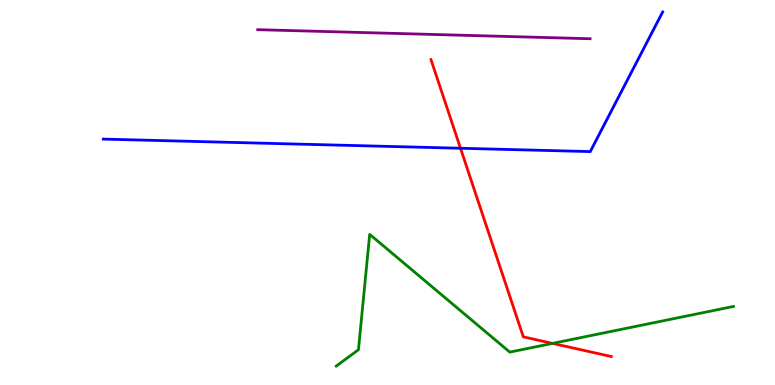[{'lines': ['blue', 'red'], 'intersections': [{'x': 5.94, 'y': 6.15}]}, {'lines': ['green', 'red'], 'intersections': [{'x': 7.13, 'y': 1.08}]}, {'lines': ['purple', 'red'], 'intersections': []}, {'lines': ['blue', 'green'], 'intersections': []}, {'lines': ['blue', 'purple'], 'intersections': []}, {'lines': ['green', 'purple'], 'intersections': []}]